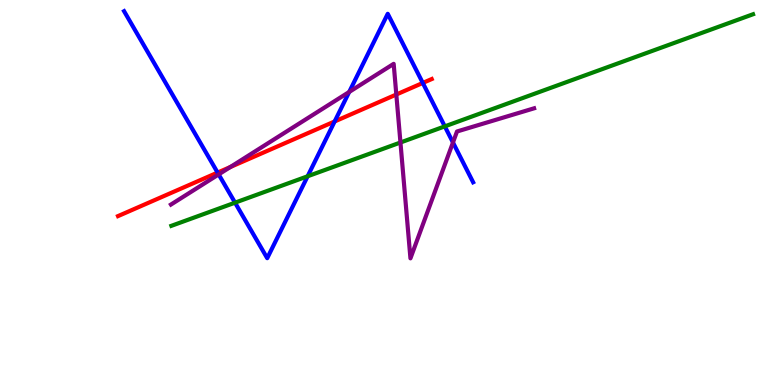[{'lines': ['blue', 'red'], 'intersections': [{'x': 2.81, 'y': 5.52}, {'x': 4.32, 'y': 6.85}, {'x': 5.46, 'y': 7.85}]}, {'lines': ['green', 'red'], 'intersections': []}, {'lines': ['purple', 'red'], 'intersections': [{'x': 2.97, 'y': 5.66}, {'x': 5.11, 'y': 7.55}]}, {'lines': ['blue', 'green'], 'intersections': [{'x': 3.03, 'y': 4.74}, {'x': 3.97, 'y': 5.42}, {'x': 5.74, 'y': 6.72}]}, {'lines': ['blue', 'purple'], 'intersections': [{'x': 2.82, 'y': 5.47}, {'x': 4.51, 'y': 7.61}, {'x': 5.84, 'y': 6.3}]}, {'lines': ['green', 'purple'], 'intersections': [{'x': 5.17, 'y': 6.3}]}]